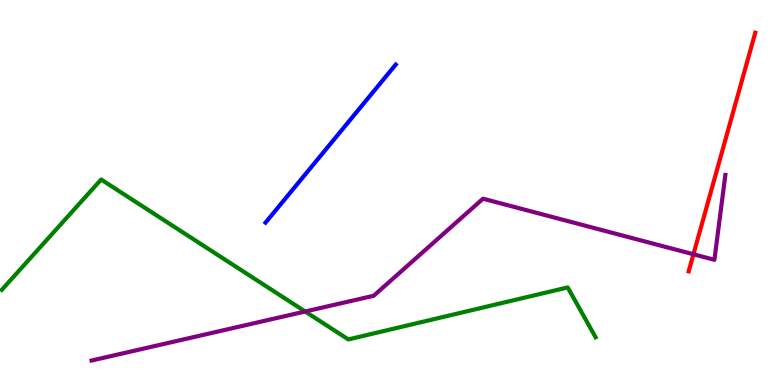[{'lines': ['blue', 'red'], 'intersections': []}, {'lines': ['green', 'red'], 'intersections': []}, {'lines': ['purple', 'red'], 'intersections': [{'x': 8.95, 'y': 3.4}]}, {'lines': ['blue', 'green'], 'intersections': []}, {'lines': ['blue', 'purple'], 'intersections': []}, {'lines': ['green', 'purple'], 'intersections': [{'x': 3.94, 'y': 1.91}]}]